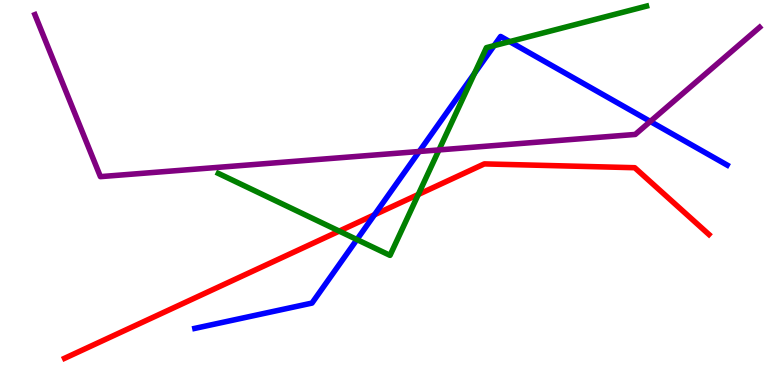[{'lines': ['blue', 'red'], 'intersections': [{'x': 4.83, 'y': 4.42}]}, {'lines': ['green', 'red'], 'intersections': [{'x': 4.38, 'y': 4.0}, {'x': 5.4, 'y': 4.95}]}, {'lines': ['purple', 'red'], 'intersections': []}, {'lines': ['blue', 'green'], 'intersections': [{'x': 4.61, 'y': 3.78}, {'x': 6.12, 'y': 8.09}, {'x': 6.38, 'y': 8.81}, {'x': 6.58, 'y': 8.92}]}, {'lines': ['blue', 'purple'], 'intersections': [{'x': 5.41, 'y': 6.07}, {'x': 8.39, 'y': 6.85}]}, {'lines': ['green', 'purple'], 'intersections': [{'x': 5.66, 'y': 6.11}]}]